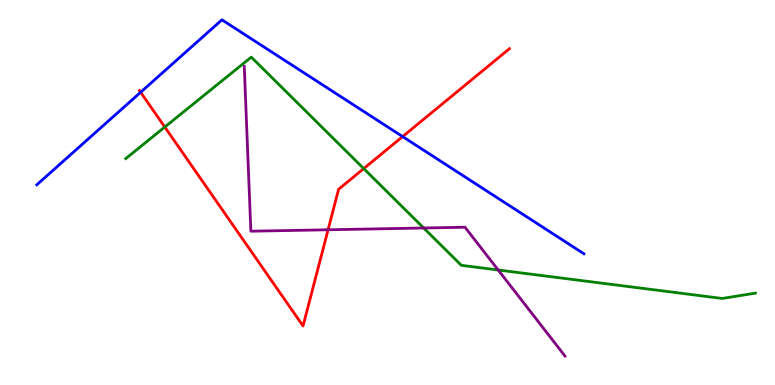[{'lines': ['blue', 'red'], 'intersections': [{'x': 1.81, 'y': 7.6}, {'x': 5.2, 'y': 6.45}]}, {'lines': ['green', 'red'], 'intersections': [{'x': 2.13, 'y': 6.7}, {'x': 4.69, 'y': 5.62}]}, {'lines': ['purple', 'red'], 'intersections': [{'x': 4.23, 'y': 4.03}]}, {'lines': ['blue', 'green'], 'intersections': []}, {'lines': ['blue', 'purple'], 'intersections': []}, {'lines': ['green', 'purple'], 'intersections': [{'x': 5.47, 'y': 4.08}, {'x': 6.43, 'y': 2.99}]}]